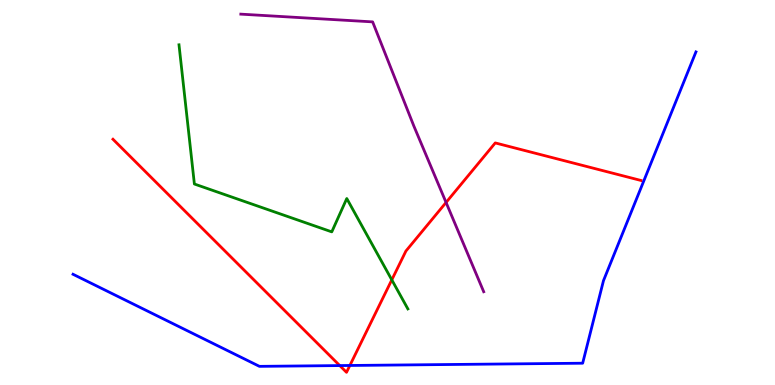[{'lines': ['blue', 'red'], 'intersections': [{'x': 4.38, 'y': 0.505}, {'x': 4.51, 'y': 0.507}]}, {'lines': ['green', 'red'], 'intersections': [{'x': 5.06, 'y': 2.73}]}, {'lines': ['purple', 'red'], 'intersections': [{'x': 5.76, 'y': 4.74}]}, {'lines': ['blue', 'green'], 'intersections': []}, {'lines': ['blue', 'purple'], 'intersections': []}, {'lines': ['green', 'purple'], 'intersections': []}]